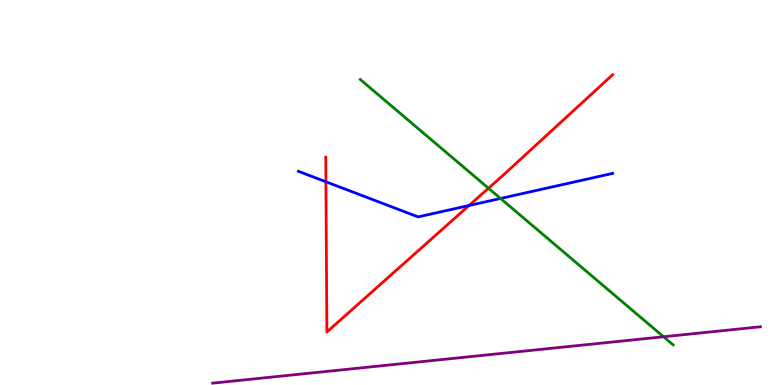[{'lines': ['blue', 'red'], 'intersections': [{'x': 4.21, 'y': 5.28}, {'x': 6.05, 'y': 4.66}]}, {'lines': ['green', 'red'], 'intersections': [{'x': 6.3, 'y': 5.11}]}, {'lines': ['purple', 'red'], 'intersections': []}, {'lines': ['blue', 'green'], 'intersections': [{'x': 6.46, 'y': 4.85}]}, {'lines': ['blue', 'purple'], 'intersections': []}, {'lines': ['green', 'purple'], 'intersections': [{'x': 8.56, 'y': 1.25}]}]